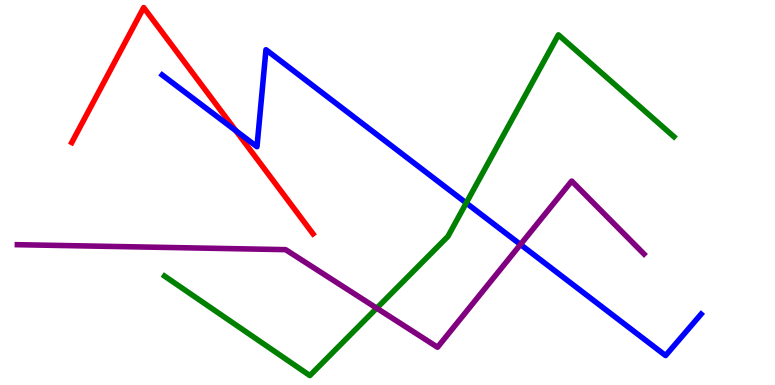[{'lines': ['blue', 'red'], 'intersections': [{'x': 3.04, 'y': 6.6}]}, {'lines': ['green', 'red'], 'intersections': []}, {'lines': ['purple', 'red'], 'intersections': []}, {'lines': ['blue', 'green'], 'intersections': [{'x': 6.02, 'y': 4.73}]}, {'lines': ['blue', 'purple'], 'intersections': [{'x': 6.72, 'y': 3.65}]}, {'lines': ['green', 'purple'], 'intersections': [{'x': 4.86, 'y': 2.0}]}]